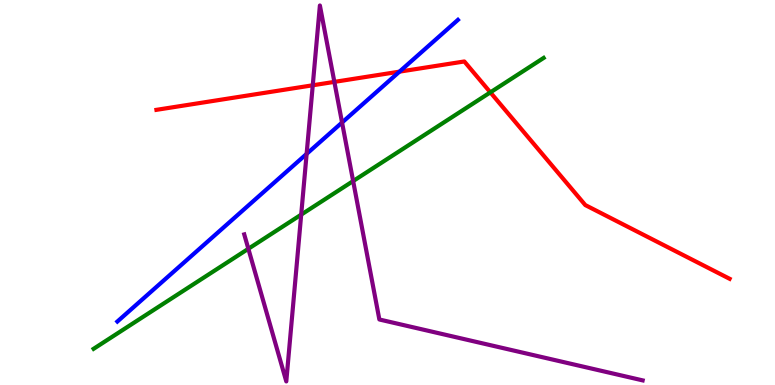[{'lines': ['blue', 'red'], 'intersections': [{'x': 5.15, 'y': 8.14}]}, {'lines': ['green', 'red'], 'intersections': [{'x': 6.33, 'y': 7.6}]}, {'lines': ['purple', 'red'], 'intersections': [{'x': 4.04, 'y': 7.78}, {'x': 4.31, 'y': 7.87}]}, {'lines': ['blue', 'green'], 'intersections': []}, {'lines': ['blue', 'purple'], 'intersections': [{'x': 3.96, 'y': 6.0}, {'x': 4.41, 'y': 6.82}]}, {'lines': ['green', 'purple'], 'intersections': [{'x': 3.2, 'y': 3.54}, {'x': 3.89, 'y': 4.43}, {'x': 4.56, 'y': 5.3}]}]